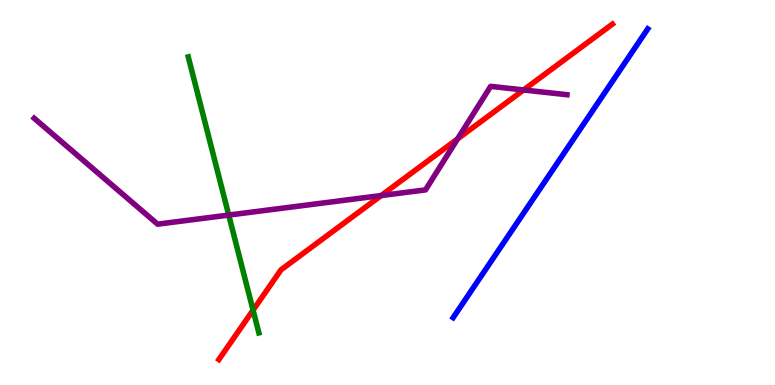[{'lines': ['blue', 'red'], 'intersections': []}, {'lines': ['green', 'red'], 'intersections': [{'x': 3.27, 'y': 1.94}]}, {'lines': ['purple', 'red'], 'intersections': [{'x': 4.92, 'y': 4.92}, {'x': 5.9, 'y': 6.39}, {'x': 6.76, 'y': 7.66}]}, {'lines': ['blue', 'green'], 'intersections': []}, {'lines': ['blue', 'purple'], 'intersections': []}, {'lines': ['green', 'purple'], 'intersections': [{'x': 2.95, 'y': 4.41}]}]